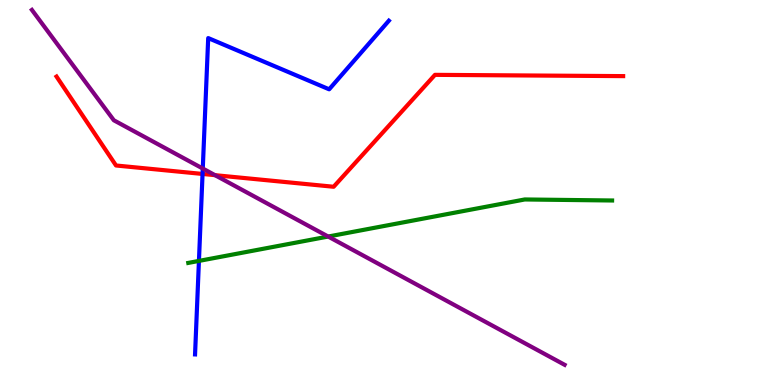[{'lines': ['blue', 'red'], 'intersections': [{'x': 2.61, 'y': 5.48}]}, {'lines': ['green', 'red'], 'intersections': []}, {'lines': ['purple', 'red'], 'intersections': [{'x': 2.77, 'y': 5.45}]}, {'lines': ['blue', 'green'], 'intersections': [{'x': 2.57, 'y': 3.22}]}, {'lines': ['blue', 'purple'], 'intersections': [{'x': 2.62, 'y': 5.62}]}, {'lines': ['green', 'purple'], 'intersections': [{'x': 4.23, 'y': 3.86}]}]